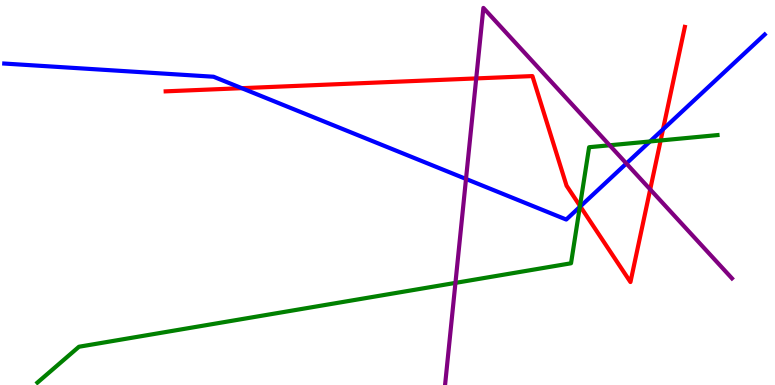[{'lines': ['blue', 'red'], 'intersections': [{'x': 3.12, 'y': 7.71}, {'x': 7.49, 'y': 4.64}, {'x': 8.55, 'y': 6.64}]}, {'lines': ['green', 'red'], 'intersections': [{'x': 7.48, 'y': 4.65}, {'x': 8.52, 'y': 6.35}]}, {'lines': ['purple', 'red'], 'intersections': [{'x': 6.14, 'y': 7.96}, {'x': 8.39, 'y': 5.08}]}, {'lines': ['blue', 'green'], 'intersections': [{'x': 7.48, 'y': 4.63}, {'x': 8.39, 'y': 6.33}]}, {'lines': ['blue', 'purple'], 'intersections': [{'x': 6.01, 'y': 5.35}, {'x': 8.08, 'y': 5.75}]}, {'lines': ['green', 'purple'], 'intersections': [{'x': 5.88, 'y': 2.65}, {'x': 7.87, 'y': 6.23}]}]